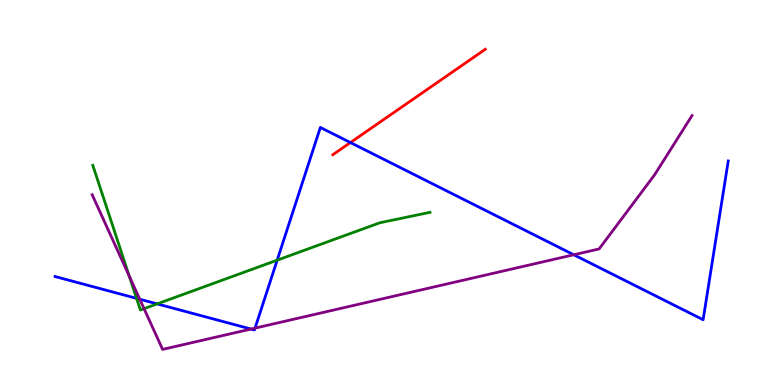[{'lines': ['blue', 'red'], 'intersections': [{'x': 4.52, 'y': 6.3}]}, {'lines': ['green', 'red'], 'intersections': []}, {'lines': ['purple', 'red'], 'intersections': []}, {'lines': ['blue', 'green'], 'intersections': [{'x': 1.76, 'y': 2.25}, {'x': 2.03, 'y': 2.11}, {'x': 3.58, 'y': 3.24}]}, {'lines': ['blue', 'purple'], 'intersections': [{'x': 1.8, 'y': 2.23}, {'x': 3.24, 'y': 1.45}, {'x': 3.29, 'y': 1.48}, {'x': 7.4, 'y': 3.38}]}, {'lines': ['green', 'purple'], 'intersections': [{'x': 1.67, 'y': 2.83}, {'x': 1.86, 'y': 1.98}]}]